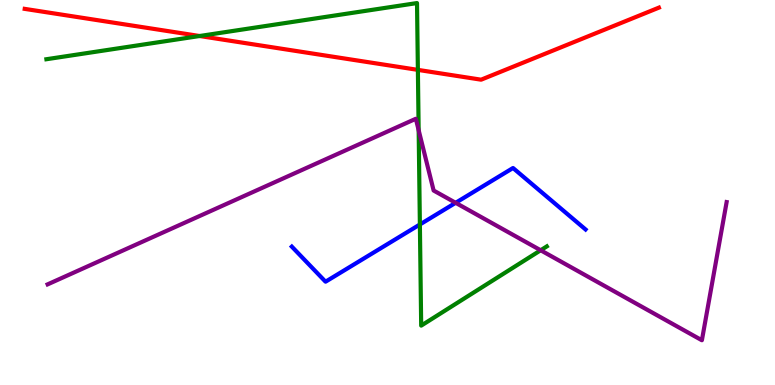[{'lines': ['blue', 'red'], 'intersections': []}, {'lines': ['green', 'red'], 'intersections': [{'x': 2.58, 'y': 9.06}, {'x': 5.39, 'y': 8.19}]}, {'lines': ['purple', 'red'], 'intersections': []}, {'lines': ['blue', 'green'], 'intersections': [{'x': 5.42, 'y': 4.17}]}, {'lines': ['blue', 'purple'], 'intersections': [{'x': 5.88, 'y': 4.73}]}, {'lines': ['green', 'purple'], 'intersections': [{'x': 5.4, 'y': 6.62}, {'x': 6.98, 'y': 3.5}]}]